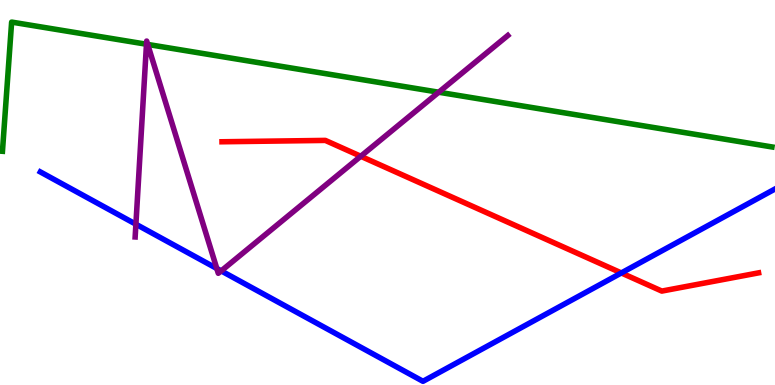[{'lines': ['blue', 'red'], 'intersections': [{'x': 8.02, 'y': 2.91}]}, {'lines': ['green', 'red'], 'intersections': []}, {'lines': ['purple', 'red'], 'intersections': [{'x': 4.65, 'y': 5.94}]}, {'lines': ['blue', 'green'], 'intersections': []}, {'lines': ['blue', 'purple'], 'intersections': [{'x': 1.75, 'y': 4.18}, {'x': 2.8, 'y': 3.03}, {'x': 2.85, 'y': 2.96}]}, {'lines': ['green', 'purple'], 'intersections': [{'x': 1.89, 'y': 8.85}, {'x': 1.91, 'y': 8.85}, {'x': 5.66, 'y': 7.6}]}]